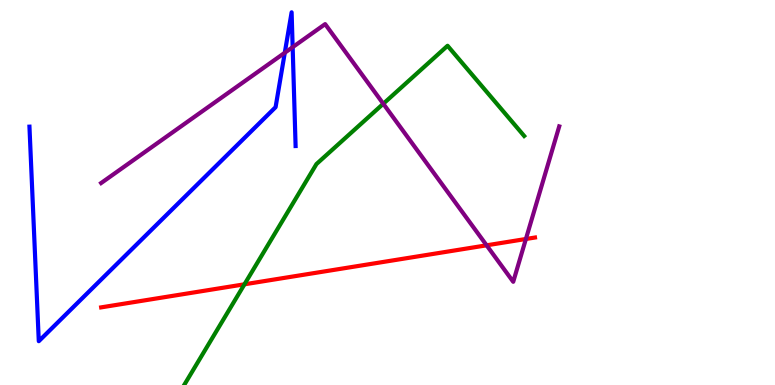[{'lines': ['blue', 'red'], 'intersections': []}, {'lines': ['green', 'red'], 'intersections': [{'x': 3.15, 'y': 2.62}]}, {'lines': ['purple', 'red'], 'intersections': [{'x': 6.28, 'y': 3.63}, {'x': 6.79, 'y': 3.79}]}, {'lines': ['blue', 'green'], 'intersections': []}, {'lines': ['blue', 'purple'], 'intersections': [{'x': 3.67, 'y': 8.63}, {'x': 3.78, 'y': 8.78}]}, {'lines': ['green', 'purple'], 'intersections': [{'x': 4.95, 'y': 7.31}]}]